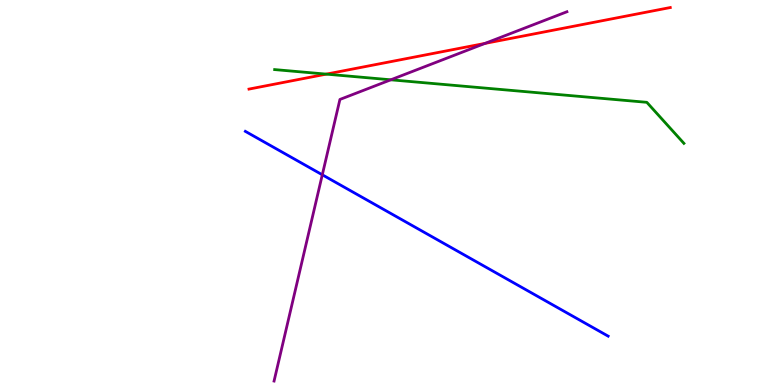[{'lines': ['blue', 'red'], 'intersections': []}, {'lines': ['green', 'red'], 'intersections': [{'x': 4.21, 'y': 8.07}]}, {'lines': ['purple', 'red'], 'intersections': [{'x': 6.26, 'y': 8.87}]}, {'lines': ['blue', 'green'], 'intersections': []}, {'lines': ['blue', 'purple'], 'intersections': [{'x': 4.16, 'y': 5.46}]}, {'lines': ['green', 'purple'], 'intersections': [{'x': 5.04, 'y': 7.93}]}]